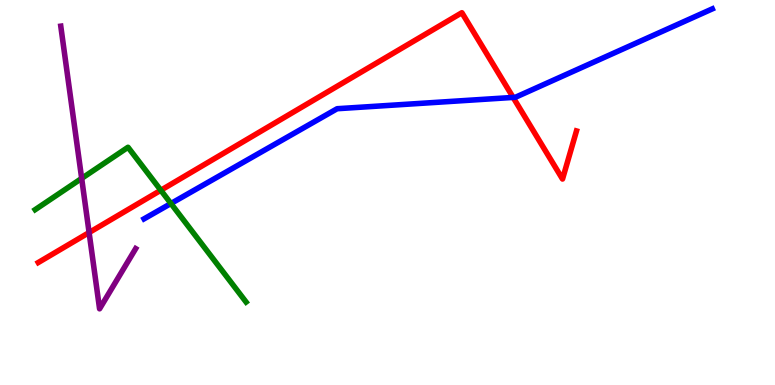[{'lines': ['blue', 'red'], 'intersections': [{'x': 6.62, 'y': 7.47}]}, {'lines': ['green', 'red'], 'intersections': [{'x': 2.08, 'y': 5.06}]}, {'lines': ['purple', 'red'], 'intersections': [{'x': 1.15, 'y': 3.96}]}, {'lines': ['blue', 'green'], 'intersections': [{'x': 2.21, 'y': 4.71}]}, {'lines': ['blue', 'purple'], 'intersections': []}, {'lines': ['green', 'purple'], 'intersections': [{'x': 1.05, 'y': 5.37}]}]